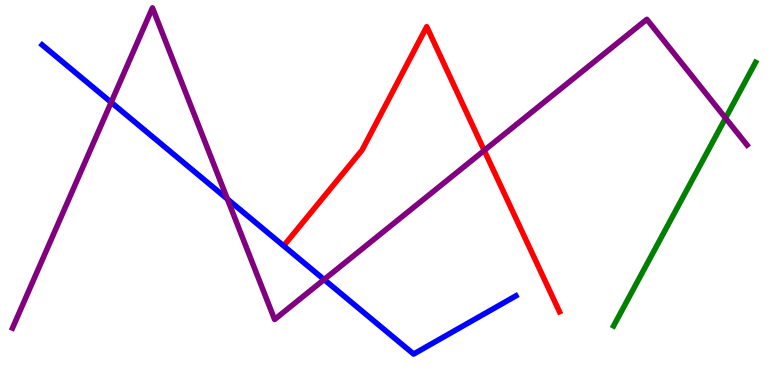[{'lines': ['blue', 'red'], 'intersections': []}, {'lines': ['green', 'red'], 'intersections': []}, {'lines': ['purple', 'red'], 'intersections': [{'x': 6.25, 'y': 6.09}]}, {'lines': ['blue', 'green'], 'intersections': []}, {'lines': ['blue', 'purple'], 'intersections': [{'x': 1.43, 'y': 7.34}, {'x': 2.93, 'y': 4.83}, {'x': 4.18, 'y': 2.74}]}, {'lines': ['green', 'purple'], 'intersections': [{'x': 9.36, 'y': 6.93}]}]